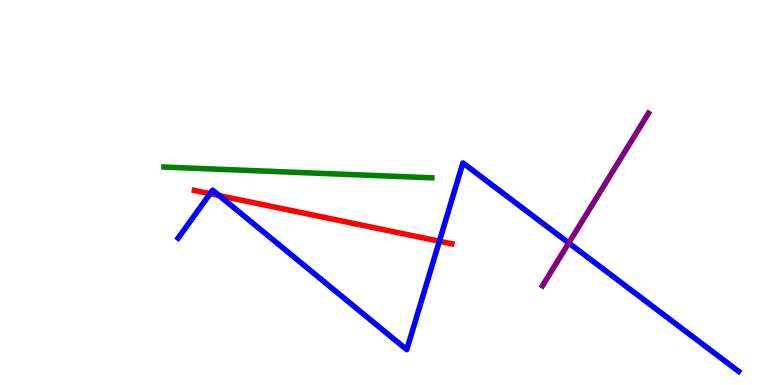[{'lines': ['blue', 'red'], 'intersections': [{'x': 2.71, 'y': 4.97}, {'x': 2.83, 'y': 4.92}, {'x': 5.67, 'y': 3.73}]}, {'lines': ['green', 'red'], 'intersections': []}, {'lines': ['purple', 'red'], 'intersections': []}, {'lines': ['blue', 'green'], 'intersections': []}, {'lines': ['blue', 'purple'], 'intersections': [{'x': 7.34, 'y': 3.69}]}, {'lines': ['green', 'purple'], 'intersections': []}]